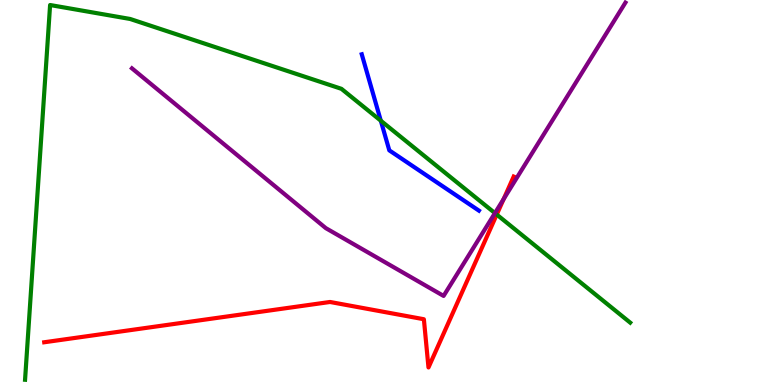[{'lines': ['blue', 'red'], 'intersections': []}, {'lines': ['green', 'red'], 'intersections': [{'x': 6.41, 'y': 4.43}]}, {'lines': ['purple', 'red'], 'intersections': [{'x': 6.5, 'y': 4.83}]}, {'lines': ['blue', 'green'], 'intersections': [{'x': 4.91, 'y': 6.86}]}, {'lines': ['blue', 'purple'], 'intersections': []}, {'lines': ['green', 'purple'], 'intersections': [{'x': 6.39, 'y': 4.46}]}]